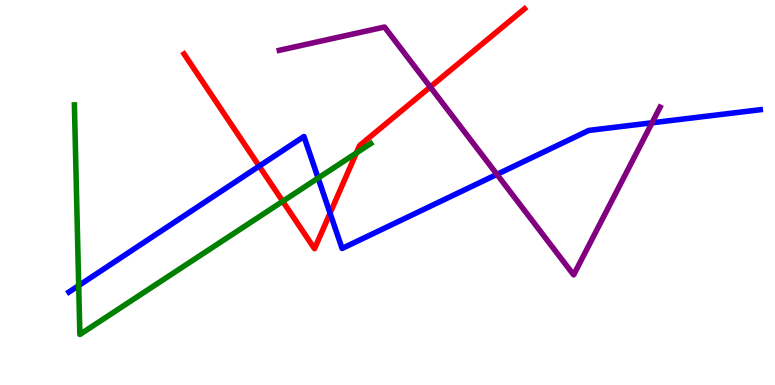[{'lines': ['blue', 'red'], 'intersections': [{'x': 3.34, 'y': 5.68}, {'x': 4.26, 'y': 4.46}]}, {'lines': ['green', 'red'], 'intersections': [{'x': 3.65, 'y': 4.77}, {'x': 4.6, 'y': 6.03}]}, {'lines': ['purple', 'red'], 'intersections': [{'x': 5.55, 'y': 7.74}]}, {'lines': ['blue', 'green'], 'intersections': [{'x': 1.02, 'y': 2.58}, {'x': 4.1, 'y': 5.37}]}, {'lines': ['blue', 'purple'], 'intersections': [{'x': 6.41, 'y': 5.47}, {'x': 8.41, 'y': 6.81}]}, {'lines': ['green', 'purple'], 'intersections': []}]